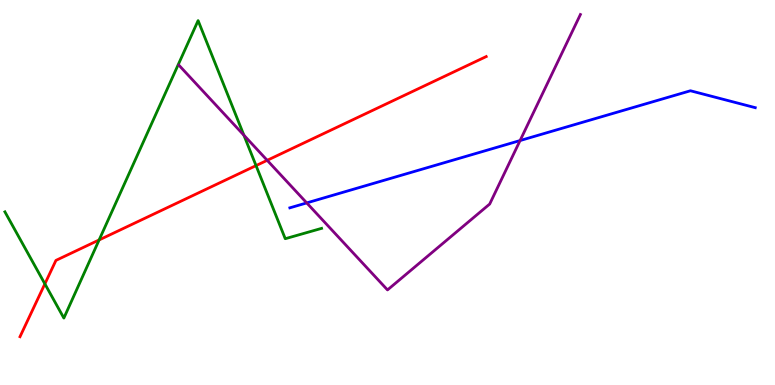[{'lines': ['blue', 'red'], 'intersections': []}, {'lines': ['green', 'red'], 'intersections': [{'x': 0.579, 'y': 2.63}, {'x': 1.28, 'y': 3.77}, {'x': 3.3, 'y': 5.7}]}, {'lines': ['purple', 'red'], 'intersections': [{'x': 3.45, 'y': 5.84}]}, {'lines': ['blue', 'green'], 'intersections': []}, {'lines': ['blue', 'purple'], 'intersections': [{'x': 3.96, 'y': 4.73}, {'x': 6.71, 'y': 6.35}]}, {'lines': ['green', 'purple'], 'intersections': [{'x': 3.15, 'y': 6.49}]}]